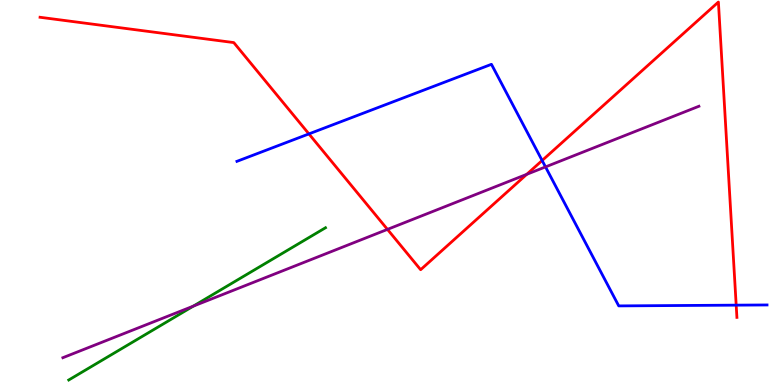[{'lines': ['blue', 'red'], 'intersections': [{'x': 3.99, 'y': 6.52}, {'x': 7.0, 'y': 5.83}, {'x': 9.5, 'y': 2.07}]}, {'lines': ['green', 'red'], 'intersections': []}, {'lines': ['purple', 'red'], 'intersections': [{'x': 5.0, 'y': 4.04}, {'x': 6.8, 'y': 5.47}]}, {'lines': ['blue', 'green'], 'intersections': []}, {'lines': ['blue', 'purple'], 'intersections': [{'x': 7.04, 'y': 5.66}]}, {'lines': ['green', 'purple'], 'intersections': [{'x': 2.49, 'y': 2.05}]}]